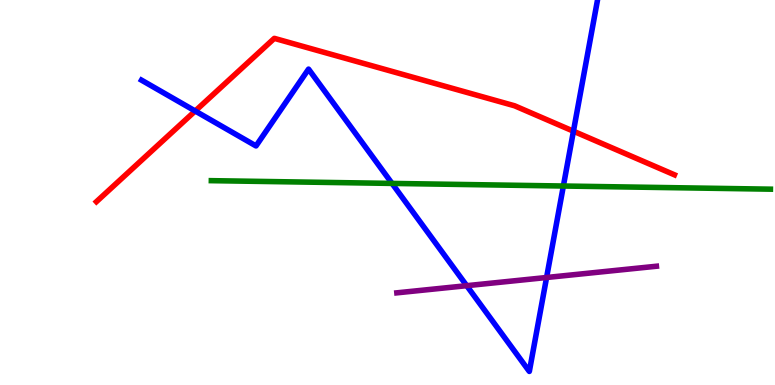[{'lines': ['blue', 'red'], 'intersections': [{'x': 2.52, 'y': 7.12}, {'x': 7.4, 'y': 6.59}]}, {'lines': ['green', 'red'], 'intersections': []}, {'lines': ['purple', 'red'], 'intersections': []}, {'lines': ['blue', 'green'], 'intersections': [{'x': 5.06, 'y': 5.24}, {'x': 7.27, 'y': 5.17}]}, {'lines': ['blue', 'purple'], 'intersections': [{'x': 6.02, 'y': 2.58}, {'x': 7.05, 'y': 2.79}]}, {'lines': ['green', 'purple'], 'intersections': []}]